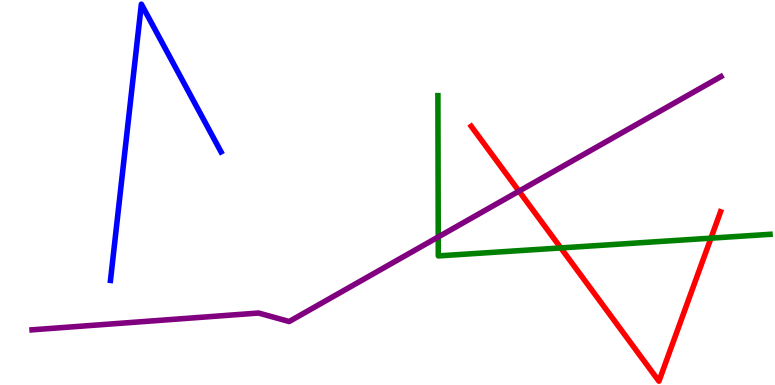[{'lines': ['blue', 'red'], 'intersections': []}, {'lines': ['green', 'red'], 'intersections': [{'x': 7.24, 'y': 3.56}, {'x': 9.17, 'y': 3.81}]}, {'lines': ['purple', 'red'], 'intersections': [{'x': 6.7, 'y': 5.04}]}, {'lines': ['blue', 'green'], 'intersections': []}, {'lines': ['blue', 'purple'], 'intersections': []}, {'lines': ['green', 'purple'], 'intersections': [{'x': 5.65, 'y': 3.85}]}]